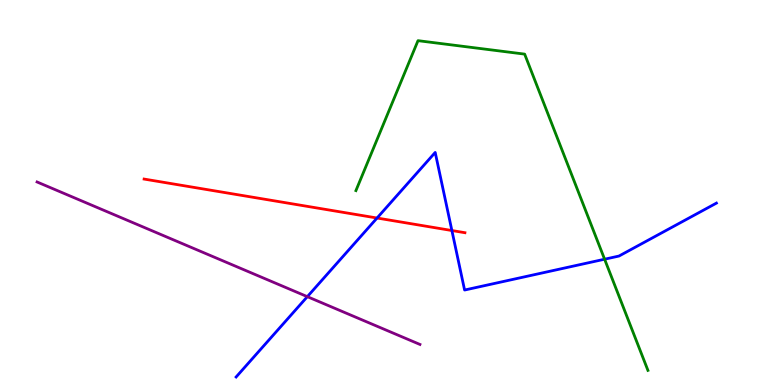[{'lines': ['blue', 'red'], 'intersections': [{'x': 4.87, 'y': 4.34}, {'x': 5.83, 'y': 4.01}]}, {'lines': ['green', 'red'], 'intersections': []}, {'lines': ['purple', 'red'], 'intersections': []}, {'lines': ['blue', 'green'], 'intersections': [{'x': 7.8, 'y': 3.27}]}, {'lines': ['blue', 'purple'], 'intersections': [{'x': 3.97, 'y': 2.29}]}, {'lines': ['green', 'purple'], 'intersections': []}]